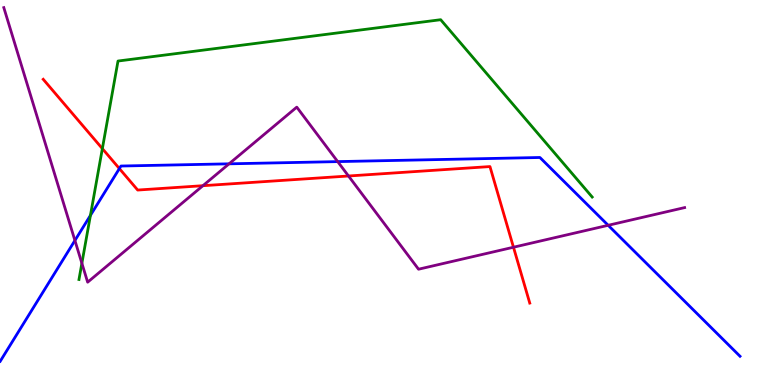[{'lines': ['blue', 'red'], 'intersections': [{'x': 1.54, 'y': 5.62}]}, {'lines': ['green', 'red'], 'intersections': [{'x': 1.32, 'y': 6.14}]}, {'lines': ['purple', 'red'], 'intersections': [{'x': 2.62, 'y': 5.18}, {'x': 4.5, 'y': 5.43}, {'x': 6.63, 'y': 3.58}]}, {'lines': ['blue', 'green'], 'intersections': [{'x': 1.17, 'y': 4.41}]}, {'lines': ['blue', 'purple'], 'intersections': [{'x': 0.967, 'y': 3.75}, {'x': 2.96, 'y': 5.74}, {'x': 4.36, 'y': 5.8}, {'x': 7.85, 'y': 4.15}]}, {'lines': ['green', 'purple'], 'intersections': [{'x': 1.06, 'y': 3.16}]}]